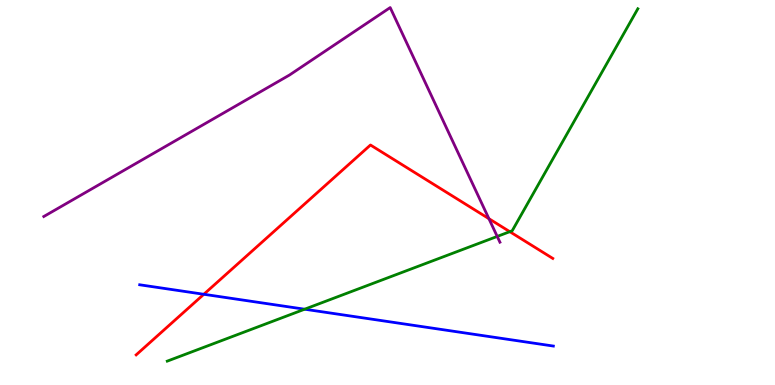[{'lines': ['blue', 'red'], 'intersections': [{'x': 2.63, 'y': 2.36}]}, {'lines': ['green', 'red'], 'intersections': [{'x': 6.58, 'y': 3.98}]}, {'lines': ['purple', 'red'], 'intersections': [{'x': 6.31, 'y': 4.32}]}, {'lines': ['blue', 'green'], 'intersections': [{'x': 3.93, 'y': 1.97}]}, {'lines': ['blue', 'purple'], 'intersections': []}, {'lines': ['green', 'purple'], 'intersections': [{'x': 6.42, 'y': 3.86}]}]